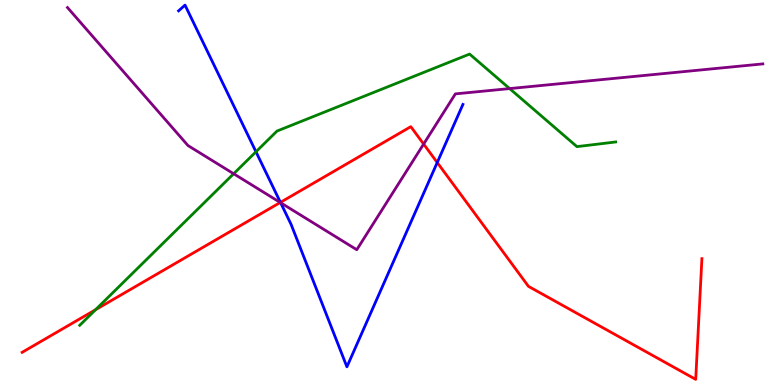[{'lines': ['blue', 'red'], 'intersections': [{'x': 3.62, 'y': 4.74}, {'x': 5.64, 'y': 5.78}]}, {'lines': ['green', 'red'], 'intersections': [{'x': 1.23, 'y': 1.96}]}, {'lines': ['purple', 'red'], 'intersections': [{'x': 3.62, 'y': 4.74}, {'x': 5.47, 'y': 6.26}]}, {'lines': ['blue', 'green'], 'intersections': [{'x': 3.3, 'y': 6.06}]}, {'lines': ['blue', 'purple'], 'intersections': [{'x': 3.62, 'y': 4.73}]}, {'lines': ['green', 'purple'], 'intersections': [{'x': 3.01, 'y': 5.49}, {'x': 6.58, 'y': 7.7}]}]